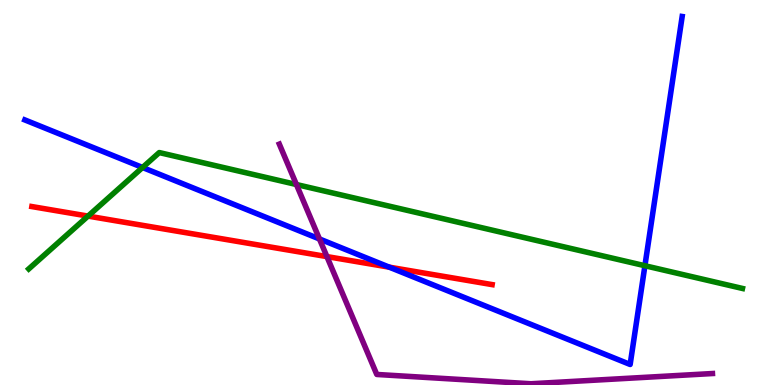[{'lines': ['blue', 'red'], 'intersections': [{'x': 5.02, 'y': 3.06}]}, {'lines': ['green', 'red'], 'intersections': [{'x': 1.14, 'y': 4.39}]}, {'lines': ['purple', 'red'], 'intersections': [{'x': 4.22, 'y': 3.34}]}, {'lines': ['blue', 'green'], 'intersections': [{'x': 1.84, 'y': 5.65}, {'x': 8.32, 'y': 3.1}]}, {'lines': ['blue', 'purple'], 'intersections': [{'x': 4.12, 'y': 3.79}]}, {'lines': ['green', 'purple'], 'intersections': [{'x': 3.82, 'y': 5.21}]}]